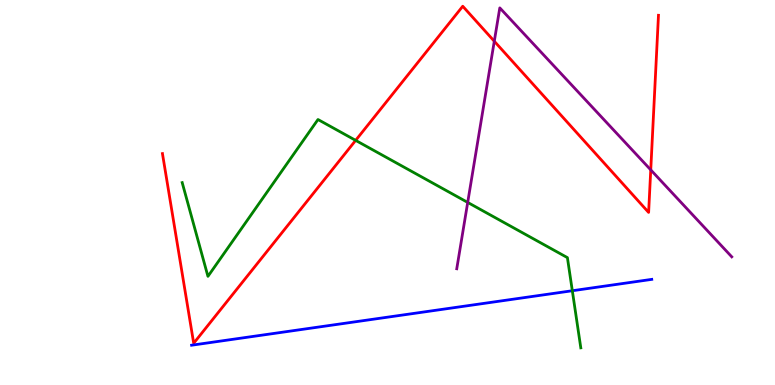[{'lines': ['blue', 'red'], 'intersections': []}, {'lines': ['green', 'red'], 'intersections': [{'x': 4.59, 'y': 6.35}]}, {'lines': ['purple', 'red'], 'intersections': [{'x': 6.38, 'y': 8.93}, {'x': 8.4, 'y': 5.59}]}, {'lines': ['blue', 'green'], 'intersections': [{'x': 7.38, 'y': 2.45}]}, {'lines': ['blue', 'purple'], 'intersections': []}, {'lines': ['green', 'purple'], 'intersections': [{'x': 6.03, 'y': 4.74}]}]